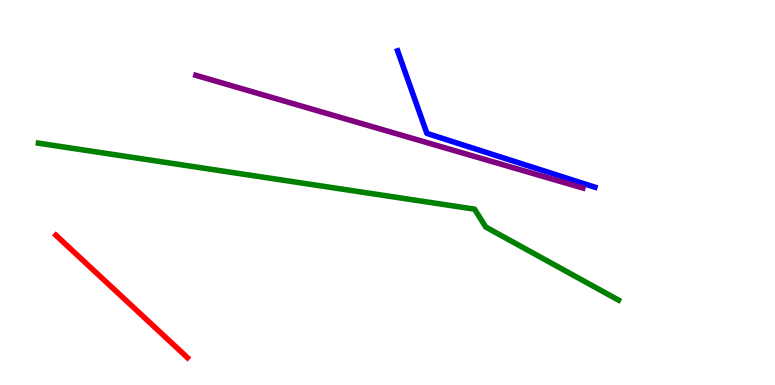[{'lines': ['blue', 'red'], 'intersections': []}, {'lines': ['green', 'red'], 'intersections': []}, {'lines': ['purple', 'red'], 'intersections': []}, {'lines': ['blue', 'green'], 'intersections': []}, {'lines': ['blue', 'purple'], 'intersections': []}, {'lines': ['green', 'purple'], 'intersections': []}]